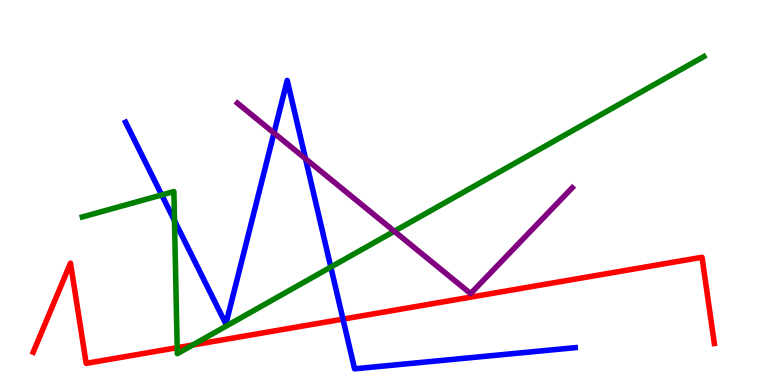[{'lines': ['blue', 'red'], 'intersections': [{'x': 4.43, 'y': 1.71}]}, {'lines': ['green', 'red'], 'intersections': [{'x': 2.29, 'y': 0.969}, {'x': 2.49, 'y': 1.04}]}, {'lines': ['purple', 'red'], 'intersections': []}, {'lines': ['blue', 'green'], 'intersections': [{'x': 2.09, 'y': 4.94}, {'x': 2.25, 'y': 4.27}, {'x': 4.27, 'y': 3.06}]}, {'lines': ['blue', 'purple'], 'intersections': [{'x': 3.54, 'y': 6.55}, {'x': 3.94, 'y': 5.88}]}, {'lines': ['green', 'purple'], 'intersections': [{'x': 5.09, 'y': 3.99}]}]